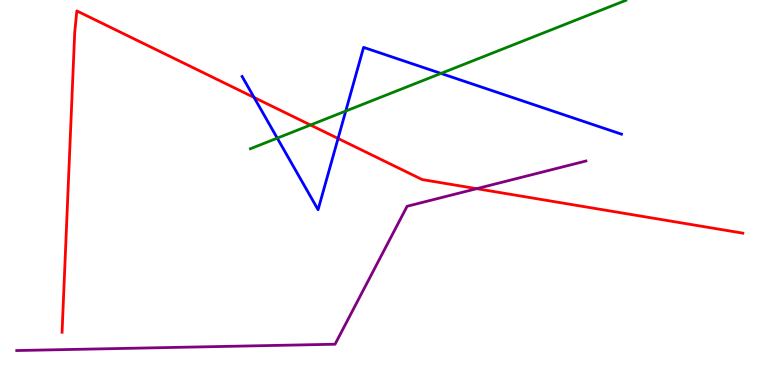[{'lines': ['blue', 'red'], 'intersections': [{'x': 3.28, 'y': 7.47}, {'x': 4.36, 'y': 6.4}]}, {'lines': ['green', 'red'], 'intersections': [{'x': 4.01, 'y': 6.75}]}, {'lines': ['purple', 'red'], 'intersections': [{'x': 6.15, 'y': 5.1}]}, {'lines': ['blue', 'green'], 'intersections': [{'x': 3.58, 'y': 6.41}, {'x': 4.46, 'y': 7.12}, {'x': 5.69, 'y': 8.09}]}, {'lines': ['blue', 'purple'], 'intersections': []}, {'lines': ['green', 'purple'], 'intersections': []}]